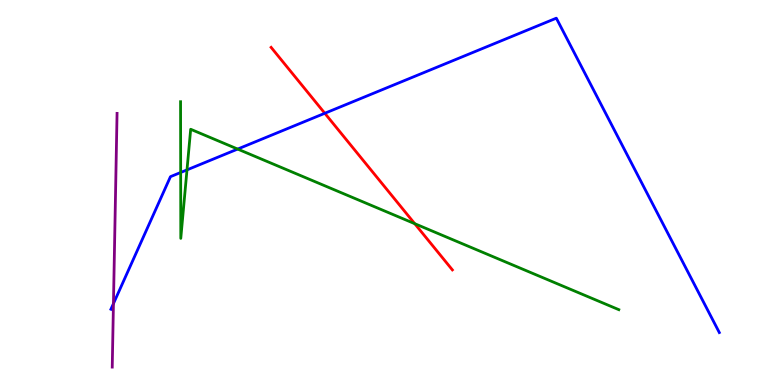[{'lines': ['blue', 'red'], 'intersections': [{'x': 4.19, 'y': 7.06}]}, {'lines': ['green', 'red'], 'intersections': [{'x': 5.35, 'y': 4.19}]}, {'lines': ['purple', 'red'], 'intersections': []}, {'lines': ['blue', 'green'], 'intersections': [{'x': 2.33, 'y': 5.52}, {'x': 2.41, 'y': 5.59}, {'x': 3.07, 'y': 6.13}]}, {'lines': ['blue', 'purple'], 'intersections': [{'x': 1.46, 'y': 2.11}]}, {'lines': ['green', 'purple'], 'intersections': []}]